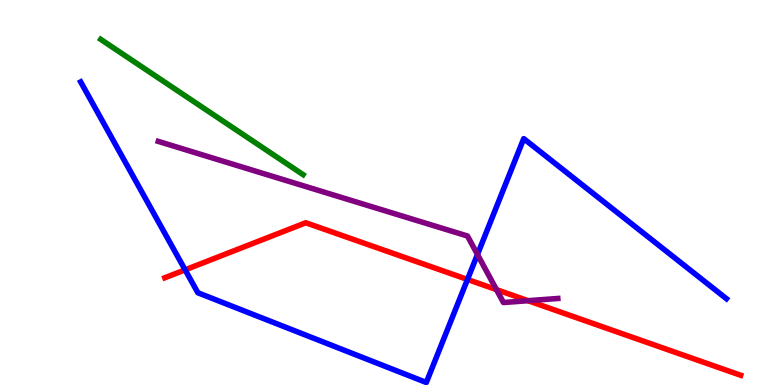[{'lines': ['blue', 'red'], 'intersections': [{'x': 2.39, 'y': 2.99}, {'x': 6.03, 'y': 2.74}]}, {'lines': ['green', 'red'], 'intersections': []}, {'lines': ['purple', 'red'], 'intersections': [{'x': 6.41, 'y': 2.48}, {'x': 6.81, 'y': 2.19}]}, {'lines': ['blue', 'green'], 'intersections': []}, {'lines': ['blue', 'purple'], 'intersections': [{'x': 6.16, 'y': 3.39}]}, {'lines': ['green', 'purple'], 'intersections': []}]